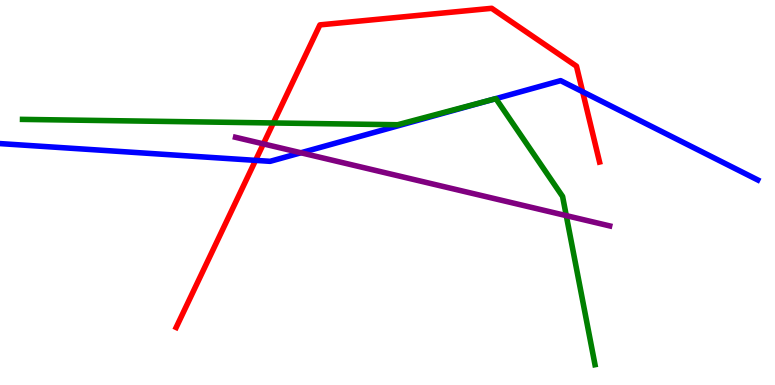[{'lines': ['blue', 'red'], 'intersections': [{'x': 3.3, 'y': 5.83}, {'x': 7.52, 'y': 7.62}]}, {'lines': ['green', 'red'], 'intersections': [{'x': 3.53, 'y': 6.81}]}, {'lines': ['purple', 'red'], 'intersections': [{'x': 3.4, 'y': 6.26}]}, {'lines': ['blue', 'green'], 'intersections': [{'x': 6.38, 'y': 7.43}]}, {'lines': ['blue', 'purple'], 'intersections': [{'x': 3.88, 'y': 6.03}]}, {'lines': ['green', 'purple'], 'intersections': [{'x': 7.31, 'y': 4.4}]}]